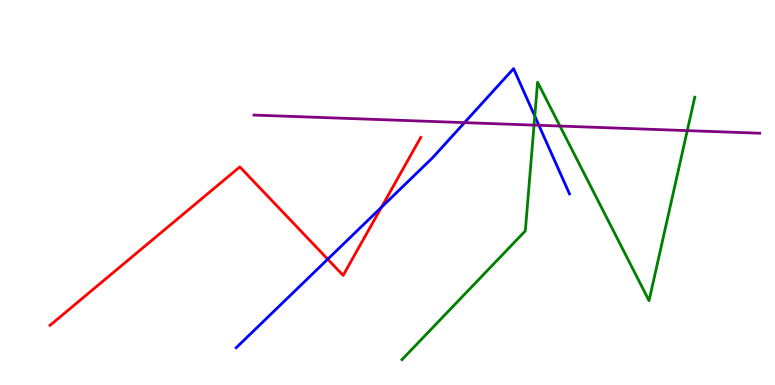[{'lines': ['blue', 'red'], 'intersections': [{'x': 4.23, 'y': 3.27}, {'x': 4.92, 'y': 4.62}]}, {'lines': ['green', 'red'], 'intersections': []}, {'lines': ['purple', 'red'], 'intersections': []}, {'lines': ['blue', 'green'], 'intersections': [{'x': 6.9, 'y': 6.98}]}, {'lines': ['blue', 'purple'], 'intersections': [{'x': 5.99, 'y': 6.81}, {'x': 6.95, 'y': 6.75}]}, {'lines': ['green', 'purple'], 'intersections': [{'x': 6.89, 'y': 6.75}, {'x': 7.22, 'y': 6.73}, {'x': 8.87, 'y': 6.61}]}]